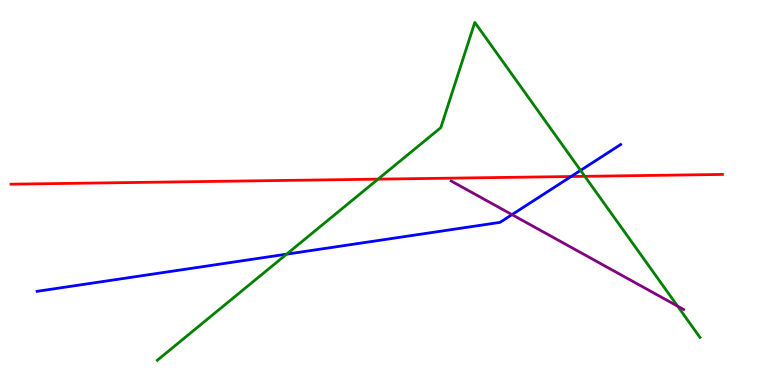[{'lines': ['blue', 'red'], 'intersections': [{'x': 7.37, 'y': 5.42}]}, {'lines': ['green', 'red'], 'intersections': [{'x': 4.88, 'y': 5.35}, {'x': 7.55, 'y': 5.42}]}, {'lines': ['purple', 'red'], 'intersections': []}, {'lines': ['blue', 'green'], 'intersections': [{'x': 3.7, 'y': 3.4}, {'x': 7.49, 'y': 5.57}]}, {'lines': ['blue', 'purple'], 'intersections': [{'x': 6.61, 'y': 4.43}]}, {'lines': ['green', 'purple'], 'intersections': [{'x': 8.74, 'y': 2.05}]}]